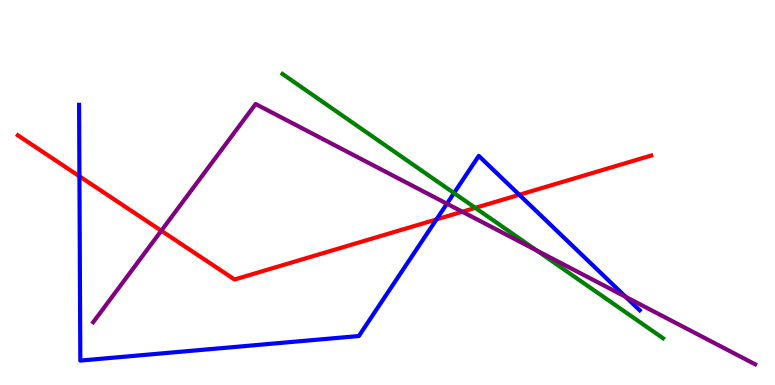[{'lines': ['blue', 'red'], 'intersections': [{'x': 1.02, 'y': 5.42}, {'x': 5.63, 'y': 4.3}, {'x': 6.7, 'y': 4.94}]}, {'lines': ['green', 'red'], 'intersections': [{'x': 6.13, 'y': 4.6}]}, {'lines': ['purple', 'red'], 'intersections': [{'x': 2.08, 'y': 4.01}, {'x': 5.97, 'y': 4.5}]}, {'lines': ['blue', 'green'], 'intersections': [{'x': 5.86, 'y': 4.99}]}, {'lines': ['blue', 'purple'], 'intersections': [{'x': 5.77, 'y': 4.71}, {'x': 8.07, 'y': 2.29}]}, {'lines': ['green', 'purple'], 'intersections': [{'x': 6.92, 'y': 3.5}]}]